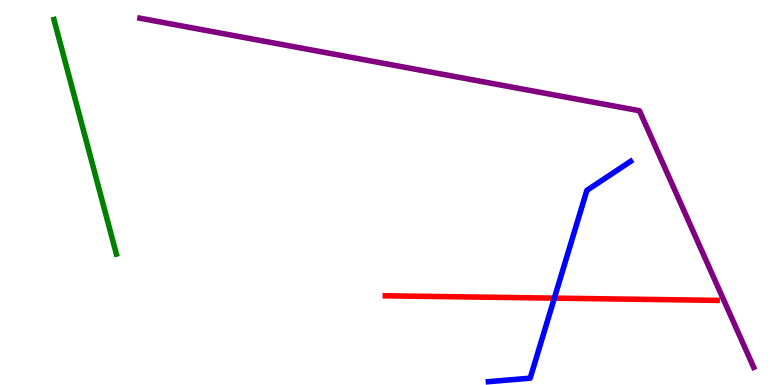[{'lines': ['blue', 'red'], 'intersections': [{'x': 7.15, 'y': 2.26}]}, {'lines': ['green', 'red'], 'intersections': []}, {'lines': ['purple', 'red'], 'intersections': []}, {'lines': ['blue', 'green'], 'intersections': []}, {'lines': ['blue', 'purple'], 'intersections': []}, {'lines': ['green', 'purple'], 'intersections': []}]